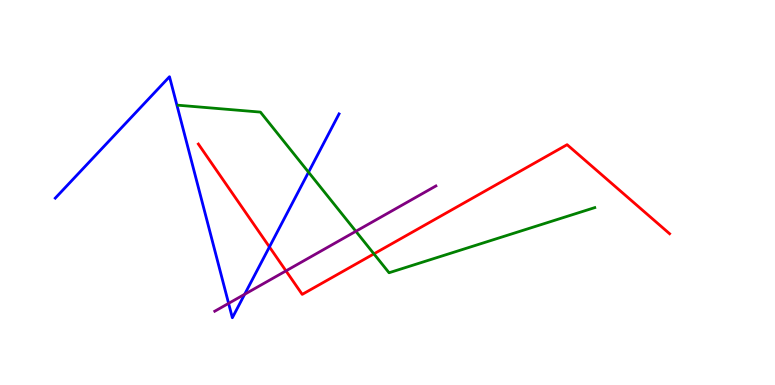[{'lines': ['blue', 'red'], 'intersections': [{'x': 3.48, 'y': 3.59}]}, {'lines': ['green', 'red'], 'intersections': [{'x': 4.82, 'y': 3.41}]}, {'lines': ['purple', 'red'], 'intersections': [{'x': 3.69, 'y': 2.96}]}, {'lines': ['blue', 'green'], 'intersections': [{'x': 3.98, 'y': 5.53}]}, {'lines': ['blue', 'purple'], 'intersections': [{'x': 2.95, 'y': 2.12}, {'x': 3.16, 'y': 2.36}]}, {'lines': ['green', 'purple'], 'intersections': [{'x': 4.59, 'y': 3.99}]}]